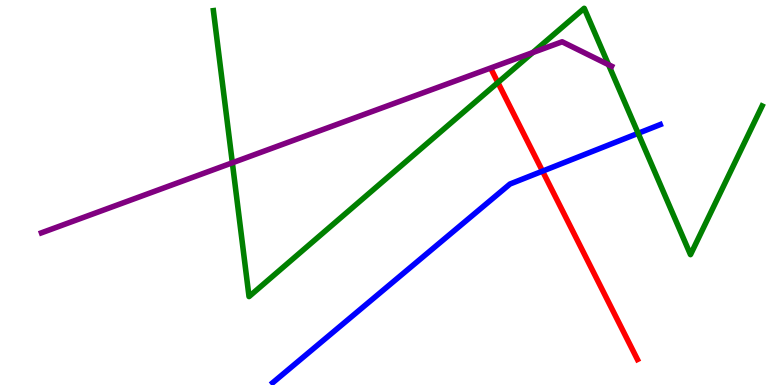[{'lines': ['blue', 'red'], 'intersections': [{'x': 7.0, 'y': 5.55}]}, {'lines': ['green', 'red'], 'intersections': [{'x': 6.42, 'y': 7.86}]}, {'lines': ['purple', 'red'], 'intersections': []}, {'lines': ['blue', 'green'], 'intersections': [{'x': 8.23, 'y': 6.54}]}, {'lines': ['blue', 'purple'], 'intersections': []}, {'lines': ['green', 'purple'], 'intersections': [{'x': 3.0, 'y': 5.77}, {'x': 6.87, 'y': 8.63}, {'x': 7.85, 'y': 8.32}]}]